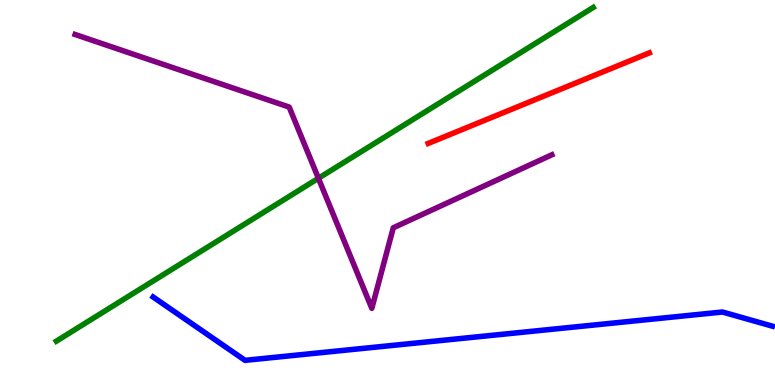[{'lines': ['blue', 'red'], 'intersections': []}, {'lines': ['green', 'red'], 'intersections': []}, {'lines': ['purple', 'red'], 'intersections': []}, {'lines': ['blue', 'green'], 'intersections': []}, {'lines': ['blue', 'purple'], 'intersections': []}, {'lines': ['green', 'purple'], 'intersections': [{'x': 4.11, 'y': 5.37}]}]